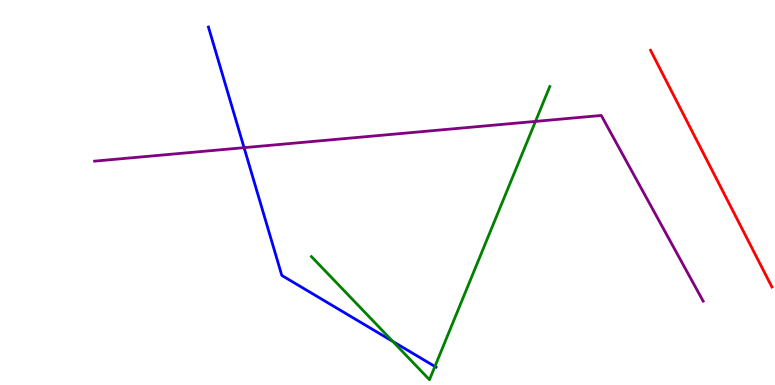[{'lines': ['blue', 'red'], 'intersections': []}, {'lines': ['green', 'red'], 'intersections': []}, {'lines': ['purple', 'red'], 'intersections': []}, {'lines': ['blue', 'green'], 'intersections': [{'x': 5.07, 'y': 1.13}, {'x': 5.61, 'y': 0.481}]}, {'lines': ['blue', 'purple'], 'intersections': [{'x': 3.15, 'y': 6.16}]}, {'lines': ['green', 'purple'], 'intersections': [{'x': 6.91, 'y': 6.85}]}]